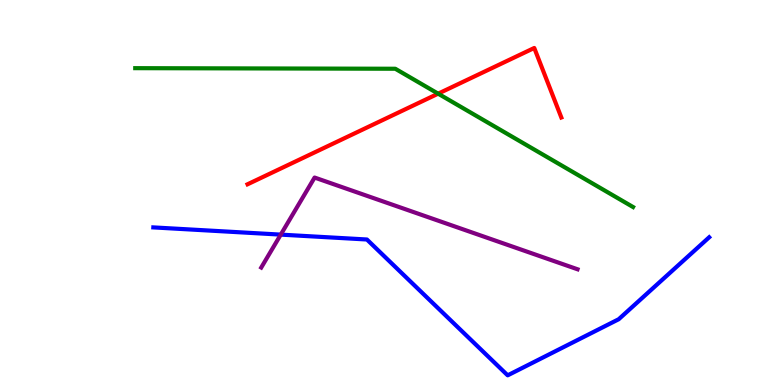[{'lines': ['blue', 'red'], 'intersections': []}, {'lines': ['green', 'red'], 'intersections': [{'x': 5.65, 'y': 7.57}]}, {'lines': ['purple', 'red'], 'intersections': []}, {'lines': ['blue', 'green'], 'intersections': []}, {'lines': ['blue', 'purple'], 'intersections': [{'x': 3.62, 'y': 3.91}]}, {'lines': ['green', 'purple'], 'intersections': []}]